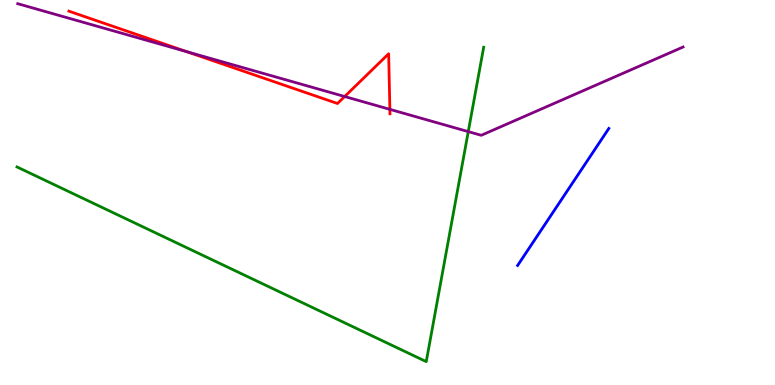[{'lines': ['blue', 'red'], 'intersections': []}, {'lines': ['green', 'red'], 'intersections': []}, {'lines': ['purple', 'red'], 'intersections': [{'x': 2.41, 'y': 8.66}, {'x': 4.45, 'y': 7.49}, {'x': 5.03, 'y': 7.16}]}, {'lines': ['blue', 'green'], 'intersections': []}, {'lines': ['blue', 'purple'], 'intersections': []}, {'lines': ['green', 'purple'], 'intersections': [{'x': 6.04, 'y': 6.58}]}]